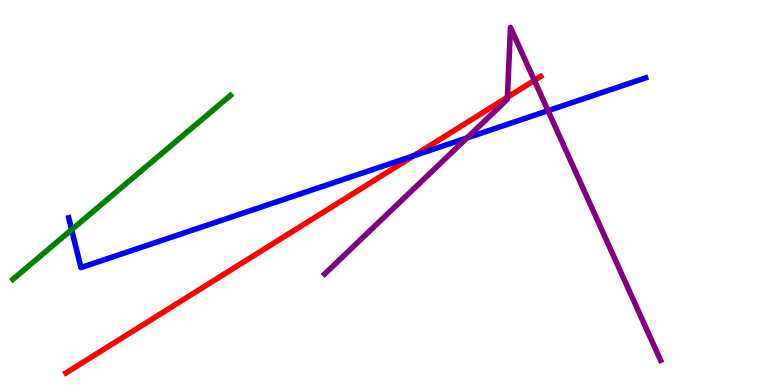[{'lines': ['blue', 'red'], 'intersections': [{'x': 5.34, 'y': 5.95}]}, {'lines': ['green', 'red'], 'intersections': []}, {'lines': ['purple', 'red'], 'intersections': [{'x': 6.55, 'y': 7.47}, {'x': 6.9, 'y': 7.91}]}, {'lines': ['blue', 'green'], 'intersections': [{'x': 0.924, 'y': 4.03}]}, {'lines': ['blue', 'purple'], 'intersections': [{'x': 6.03, 'y': 6.42}, {'x': 7.07, 'y': 7.13}]}, {'lines': ['green', 'purple'], 'intersections': []}]